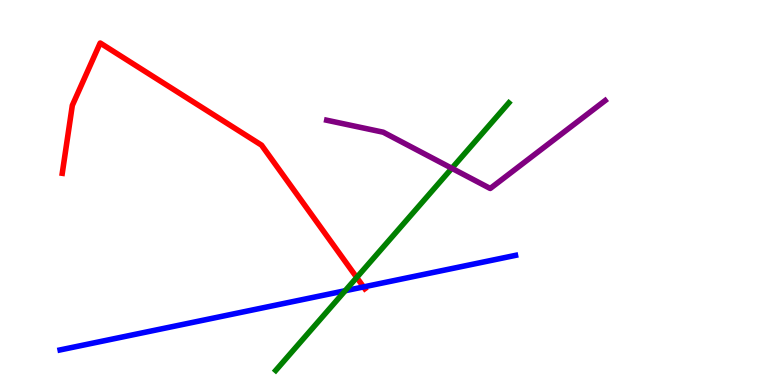[{'lines': ['blue', 'red'], 'intersections': [{'x': 4.69, 'y': 2.55}]}, {'lines': ['green', 'red'], 'intersections': [{'x': 4.6, 'y': 2.79}]}, {'lines': ['purple', 'red'], 'intersections': []}, {'lines': ['blue', 'green'], 'intersections': [{'x': 4.45, 'y': 2.45}]}, {'lines': ['blue', 'purple'], 'intersections': []}, {'lines': ['green', 'purple'], 'intersections': [{'x': 5.83, 'y': 5.63}]}]